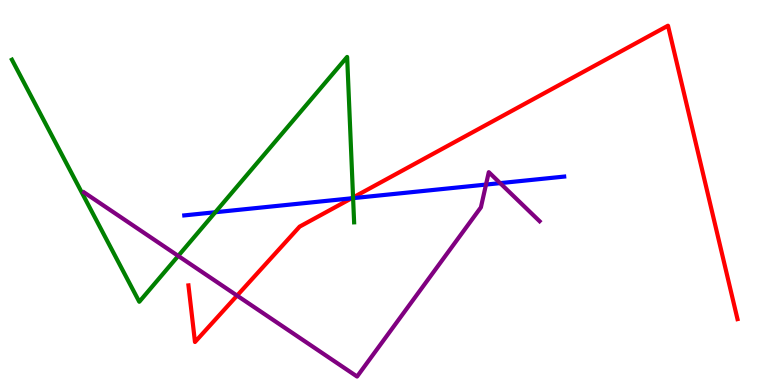[{'lines': ['blue', 'red'], 'intersections': [{'x': 4.54, 'y': 4.85}]}, {'lines': ['green', 'red'], 'intersections': [{'x': 4.56, 'y': 4.87}]}, {'lines': ['purple', 'red'], 'intersections': [{'x': 3.06, 'y': 2.32}]}, {'lines': ['blue', 'green'], 'intersections': [{'x': 2.78, 'y': 4.49}, {'x': 4.56, 'y': 4.85}]}, {'lines': ['blue', 'purple'], 'intersections': [{'x': 6.27, 'y': 5.21}, {'x': 6.45, 'y': 5.24}]}, {'lines': ['green', 'purple'], 'intersections': [{'x': 2.3, 'y': 3.35}]}]